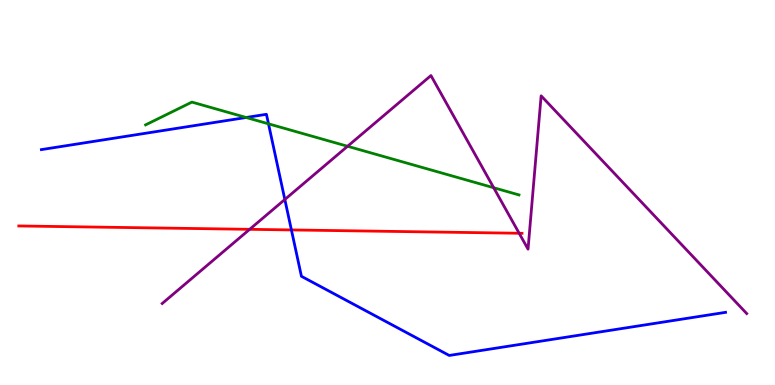[{'lines': ['blue', 'red'], 'intersections': [{'x': 3.76, 'y': 4.03}]}, {'lines': ['green', 'red'], 'intersections': []}, {'lines': ['purple', 'red'], 'intersections': [{'x': 3.22, 'y': 4.04}, {'x': 6.7, 'y': 3.94}]}, {'lines': ['blue', 'green'], 'intersections': [{'x': 3.18, 'y': 6.95}, {'x': 3.46, 'y': 6.78}]}, {'lines': ['blue', 'purple'], 'intersections': [{'x': 3.68, 'y': 4.82}]}, {'lines': ['green', 'purple'], 'intersections': [{'x': 4.48, 'y': 6.2}, {'x': 6.37, 'y': 5.12}]}]